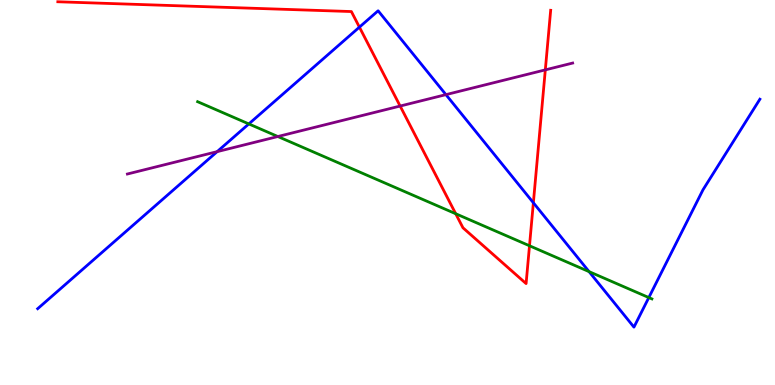[{'lines': ['blue', 'red'], 'intersections': [{'x': 4.64, 'y': 9.29}, {'x': 6.88, 'y': 4.73}]}, {'lines': ['green', 'red'], 'intersections': [{'x': 5.88, 'y': 4.45}, {'x': 6.83, 'y': 3.62}]}, {'lines': ['purple', 'red'], 'intersections': [{'x': 5.16, 'y': 7.25}, {'x': 7.04, 'y': 8.19}]}, {'lines': ['blue', 'green'], 'intersections': [{'x': 3.21, 'y': 6.78}, {'x': 7.6, 'y': 2.94}, {'x': 8.37, 'y': 2.27}]}, {'lines': ['blue', 'purple'], 'intersections': [{'x': 2.8, 'y': 6.06}, {'x': 5.75, 'y': 7.54}]}, {'lines': ['green', 'purple'], 'intersections': [{'x': 3.59, 'y': 6.45}]}]